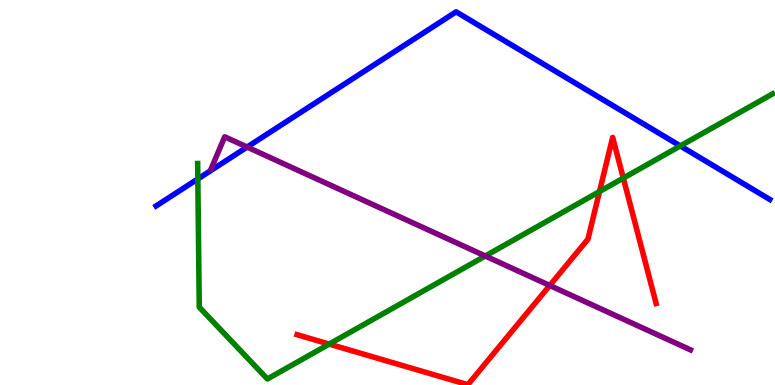[{'lines': ['blue', 'red'], 'intersections': []}, {'lines': ['green', 'red'], 'intersections': [{'x': 4.25, 'y': 1.06}, {'x': 7.74, 'y': 5.02}, {'x': 8.04, 'y': 5.37}]}, {'lines': ['purple', 'red'], 'intersections': [{'x': 7.09, 'y': 2.58}]}, {'lines': ['blue', 'green'], 'intersections': [{'x': 2.55, 'y': 5.35}, {'x': 8.78, 'y': 6.21}]}, {'lines': ['blue', 'purple'], 'intersections': [{'x': 3.19, 'y': 6.18}]}, {'lines': ['green', 'purple'], 'intersections': [{'x': 6.26, 'y': 3.35}]}]